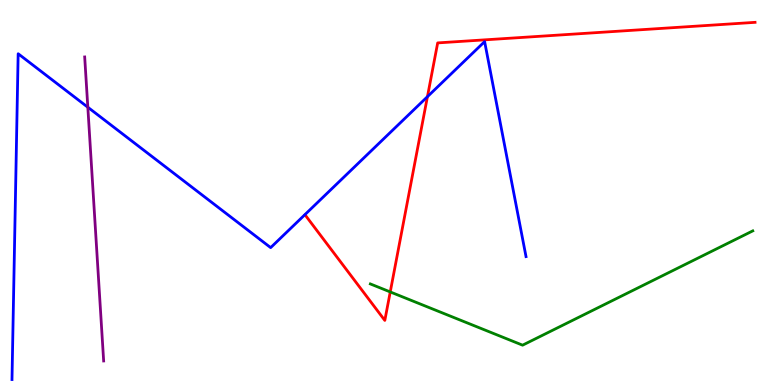[{'lines': ['blue', 'red'], 'intersections': [{'x': 5.52, 'y': 7.49}]}, {'lines': ['green', 'red'], 'intersections': [{'x': 5.04, 'y': 2.42}]}, {'lines': ['purple', 'red'], 'intersections': []}, {'lines': ['blue', 'green'], 'intersections': []}, {'lines': ['blue', 'purple'], 'intersections': [{'x': 1.13, 'y': 7.21}]}, {'lines': ['green', 'purple'], 'intersections': []}]